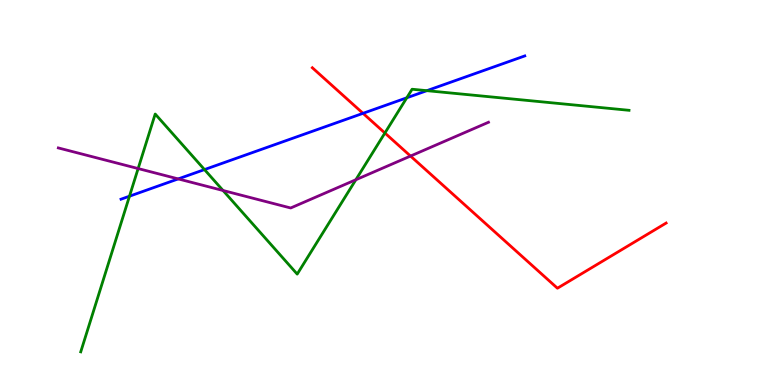[{'lines': ['blue', 'red'], 'intersections': [{'x': 4.68, 'y': 7.06}]}, {'lines': ['green', 'red'], 'intersections': [{'x': 4.97, 'y': 6.55}]}, {'lines': ['purple', 'red'], 'intersections': [{'x': 5.3, 'y': 5.95}]}, {'lines': ['blue', 'green'], 'intersections': [{'x': 1.67, 'y': 4.9}, {'x': 2.64, 'y': 5.6}, {'x': 5.25, 'y': 7.46}, {'x': 5.51, 'y': 7.64}]}, {'lines': ['blue', 'purple'], 'intersections': [{'x': 2.3, 'y': 5.35}]}, {'lines': ['green', 'purple'], 'intersections': [{'x': 1.78, 'y': 5.62}, {'x': 2.88, 'y': 5.05}, {'x': 4.59, 'y': 5.33}]}]